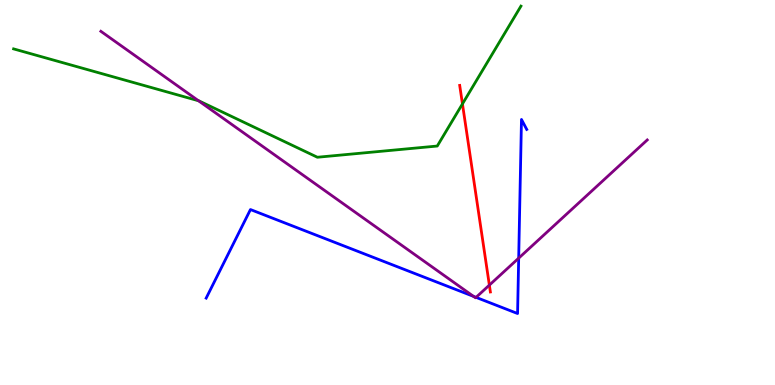[{'lines': ['blue', 'red'], 'intersections': []}, {'lines': ['green', 'red'], 'intersections': [{'x': 5.97, 'y': 7.3}]}, {'lines': ['purple', 'red'], 'intersections': [{'x': 6.31, 'y': 2.59}]}, {'lines': ['blue', 'green'], 'intersections': []}, {'lines': ['blue', 'purple'], 'intersections': [{'x': 6.11, 'y': 2.3}, {'x': 6.14, 'y': 2.28}, {'x': 6.69, 'y': 3.29}]}, {'lines': ['green', 'purple'], 'intersections': [{'x': 2.56, 'y': 7.38}]}]